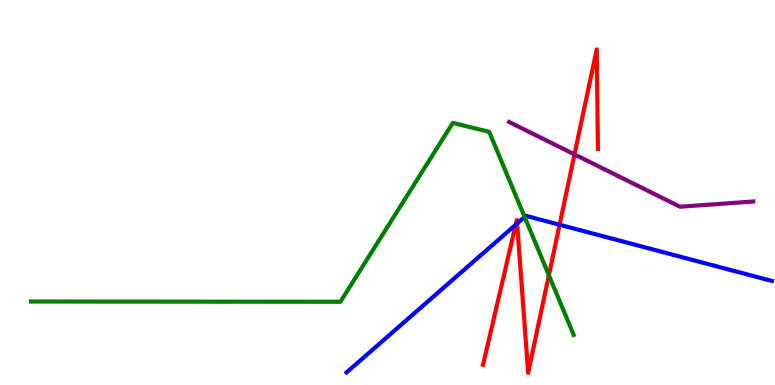[{'lines': ['blue', 'red'], 'intersections': [{'x': 6.66, 'y': 4.16}, {'x': 6.67, 'y': 4.19}, {'x': 7.22, 'y': 4.16}]}, {'lines': ['green', 'red'], 'intersections': [{'x': 7.08, 'y': 2.85}]}, {'lines': ['purple', 'red'], 'intersections': [{'x': 7.41, 'y': 5.99}]}, {'lines': ['blue', 'green'], 'intersections': [{'x': 6.77, 'y': 4.36}]}, {'lines': ['blue', 'purple'], 'intersections': []}, {'lines': ['green', 'purple'], 'intersections': []}]